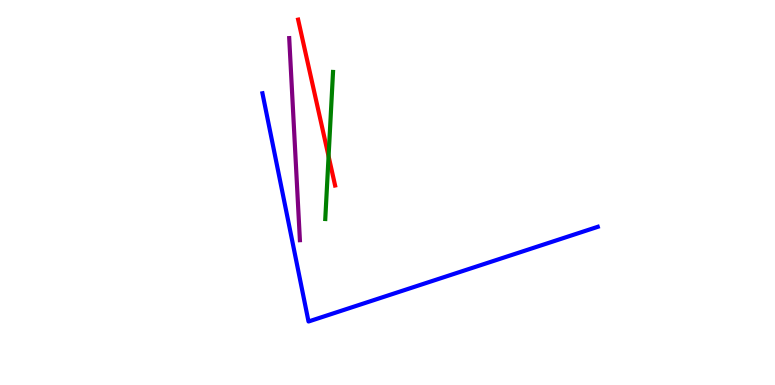[{'lines': ['blue', 'red'], 'intersections': []}, {'lines': ['green', 'red'], 'intersections': [{'x': 4.24, 'y': 5.94}]}, {'lines': ['purple', 'red'], 'intersections': []}, {'lines': ['blue', 'green'], 'intersections': []}, {'lines': ['blue', 'purple'], 'intersections': []}, {'lines': ['green', 'purple'], 'intersections': []}]